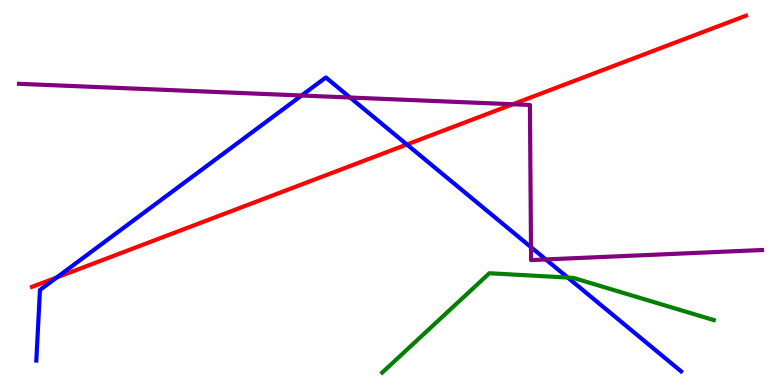[{'lines': ['blue', 'red'], 'intersections': [{'x': 0.733, 'y': 2.79}, {'x': 5.25, 'y': 6.25}]}, {'lines': ['green', 'red'], 'intersections': []}, {'lines': ['purple', 'red'], 'intersections': [{'x': 6.62, 'y': 7.29}]}, {'lines': ['blue', 'green'], 'intersections': [{'x': 7.33, 'y': 2.79}]}, {'lines': ['blue', 'purple'], 'intersections': [{'x': 3.89, 'y': 7.52}, {'x': 4.52, 'y': 7.47}, {'x': 6.85, 'y': 3.58}, {'x': 7.04, 'y': 3.26}]}, {'lines': ['green', 'purple'], 'intersections': []}]